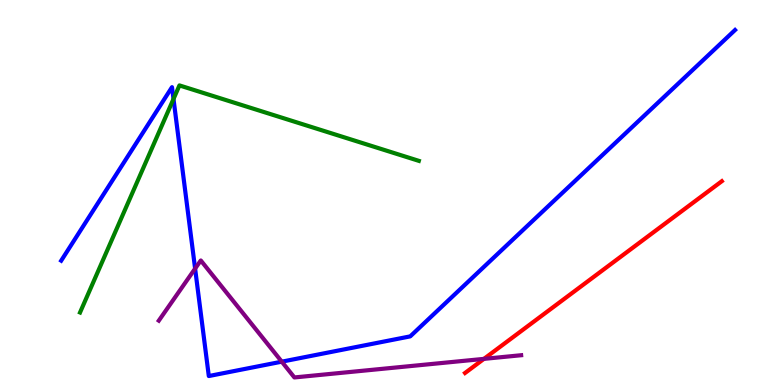[{'lines': ['blue', 'red'], 'intersections': []}, {'lines': ['green', 'red'], 'intersections': []}, {'lines': ['purple', 'red'], 'intersections': [{'x': 6.24, 'y': 0.679}]}, {'lines': ['blue', 'green'], 'intersections': [{'x': 2.24, 'y': 7.43}]}, {'lines': ['blue', 'purple'], 'intersections': [{'x': 2.52, 'y': 3.02}, {'x': 3.64, 'y': 0.606}]}, {'lines': ['green', 'purple'], 'intersections': []}]